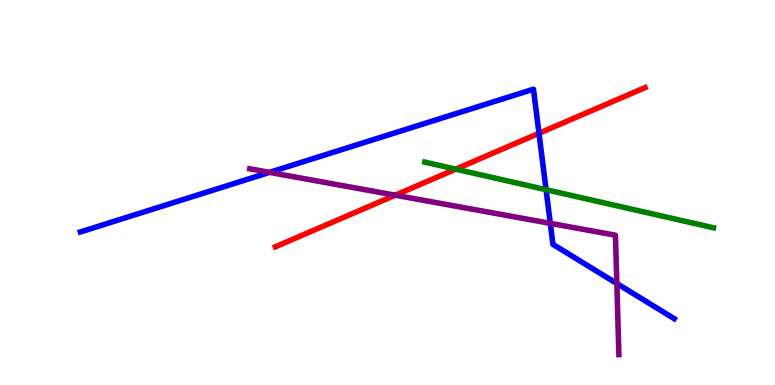[{'lines': ['blue', 'red'], 'intersections': [{'x': 6.95, 'y': 6.54}]}, {'lines': ['green', 'red'], 'intersections': [{'x': 5.88, 'y': 5.61}]}, {'lines': ['purple', 'red'], 'intersections': [{'x': 5.1, 'y': 4.93}]}, {'lines': ['blue', 'green'], 'intersections': [{'x': 7.05, 'y': 5.07}]}, {'lines': ['blue', 'purple'], 'intersections': [{'x': 3.48, 'y': 5.52}, {'x': 7.1, 'y': 4.2}, {'x': 7.96, 'y': 2.64}]}, {'lines': ['green', 'purple'], 'intersections': []}]